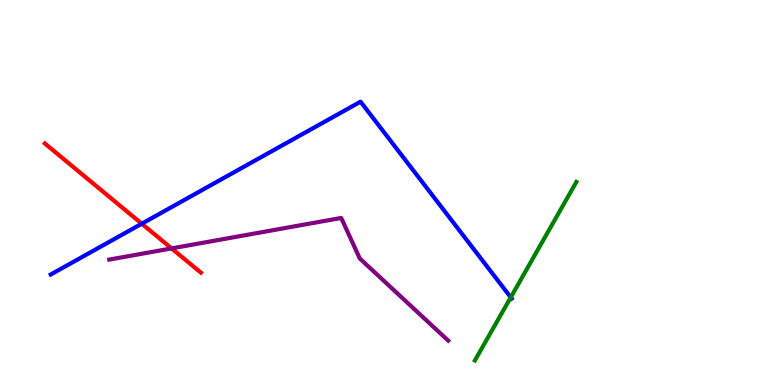[{'lines': ['blue', 'red'], 'intersections': [{'x': 1.83, 'y': 4.19}]}, {'lines': ['green', 'red'], 'intersections': []}, {'lines': ['purple', 'red'], 'intersections': [{'x': 2.21, 'y': 3.55}]}, {'lines': ['blue', 'green'], 'intersections': [{'x': 6.59, 'y': 2.28}]}, {'lines': ['blue', 'purple'], 'intersections': []}, {'lines': ['green', 'purple'], 'intersections': []}]